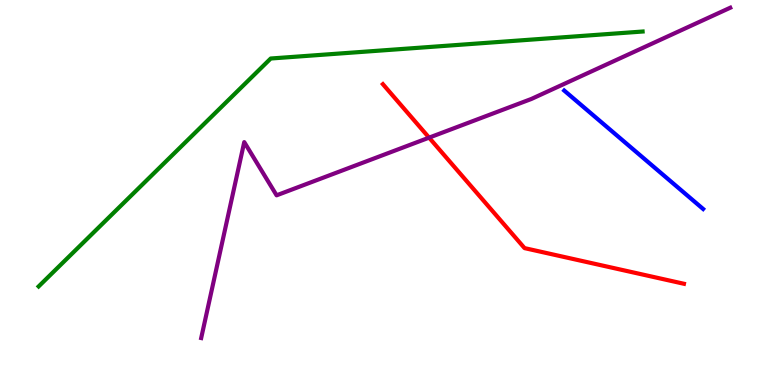[{'lines': ['blue', 'red'], 'intersections': []}, {'lines': ['green', 'red'], 'intersections': []}, {'lines': ['purple', 'red'], 'intersections': [{'x': 5.54, 'y': 6.42}]}, {'lines': ['blue', 'green'], 'intersections': []}, {'lines': ['blue', 'purple'], 'intersections': []}, {'lines': ['green', 'purple'], 'intersections': []}]